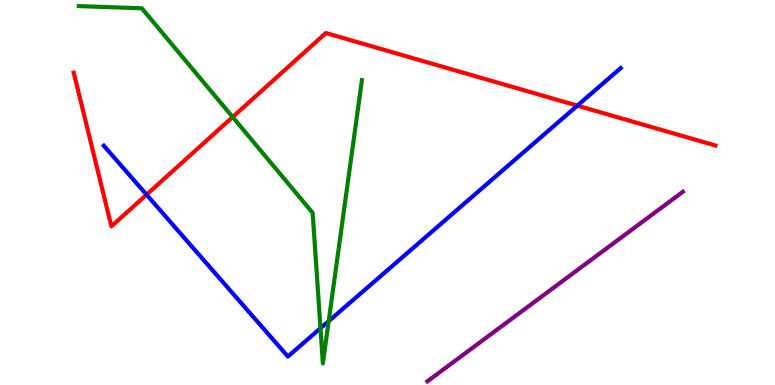[{'lines': ['blue', 'red'], 'intersections': [{'x': 1.89, 'y': 4.94}, {'x': 7.45, 'y': 7.26}]}, {'lines': ['green', 'red'], 'intersections': [{'x': 3.0, 'y': 6.96}]}, {'lines': ['purple', 'red'], 'intersections': []}, {'lines': ['blue', 'green'], 'intersections': [{'x': 4.14, 'y': 1.47}, {'x': 4.24, 'y': 1.66}]}, {'lines': ['blue', 'purple'], 'intersections': []}, {'lines': ['green', 'purple'], 'intersections': []}]